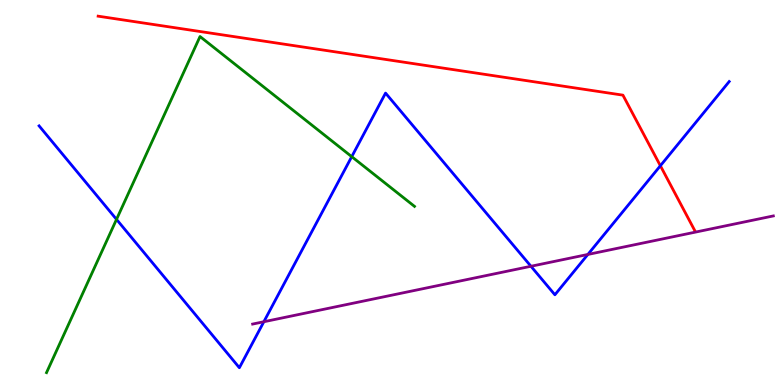[{'lines': ['blue', 'red'], 'intersections': [{'x': 8.52, 'y': 5.69}]}, {'lines': ['green', 'red'], 'intersections': []}, {'lines': ['purple', 'red'], 'intersections': []}, {'lines': ['blue', 'green'], 'intersections': [{'x': 1.5, 'y': 4.3}, {'x': 4.54, 'y': 5.93}]}, {'lines': ['blue', 'purple'], 'intersections': [{'x': 3.4, 'y': 1.64}, {'x': 6.85, 'y': 3.08}, {'x': 7.59, 'y': 3.39}]}, {'lines': ['green', 'purple'], 'intersections': []}]